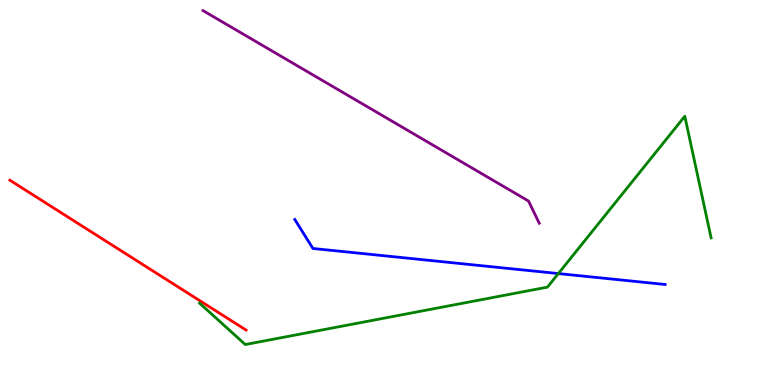[{'lines': ['blue', 'red'], 'intersections': []}, {'lines': ['green', 'red'], 'intersections': []}, {'lines': ['purple', 'red'], 'intersections': []}, {'lines': ['blue', 'green'], 'intersections': [{'x': 7.2, 'y': 2.89}]}, {'lines': ['blue', 'purple'], 'intersections': []}, {'lines': ['green', 'purple'], 'intersections': []}]